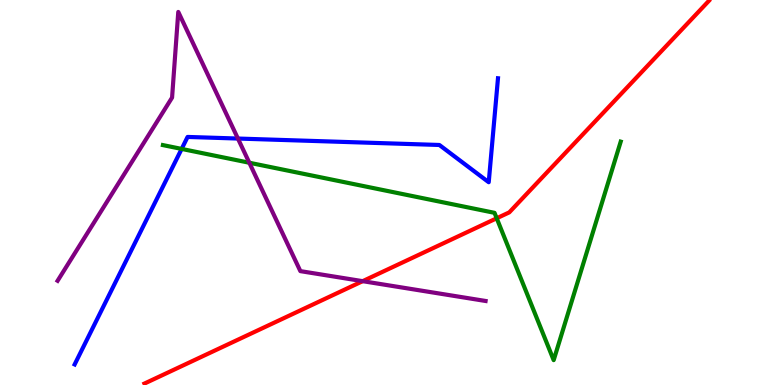[{'lines': ['blue', 'red'], 'intersections': []}, {'lines': ['green', 'red'], 'intersections': [{'x': 6.41, 'y': 4.33}]}, {'lines': ['purple', 'red'], 'intersections': [{'x': 4.68, 'y': 2.7}]}, {'lines': ['blue', 'green'], 'intersections': [{'x': 2.34, 'y': 6.13}]}, {'lines': ['blue', 'purple'], 'intersections': [{'x': 3.07, 'y': 6.4}]}, {'lines': ['green', 'purple'], 'intersections': [{'x': 3.22, 'y': 5.77}]}]